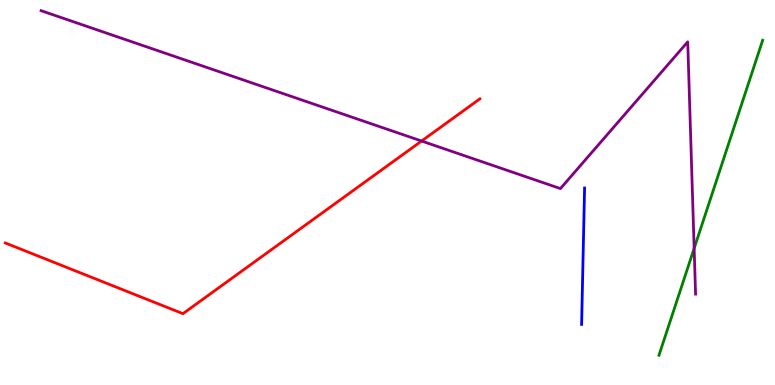[{'lines': ['blue', 'red'], 'intersections': []}, {'lines': ['green', 'red'], 'intersections': []}, {'lines': ['purple', 'red'], 'intersections': [{'x': 5.44, 'y': 6.34}]}, {'lines': ['blue', 'green'], 'intersections': []}, {'lines': ['blue', 'purple'], 'intersections': []}, {'lines': ['green', 'purple'], 'intersections': [{'x': 8.96, 'y': 3.55}]}]